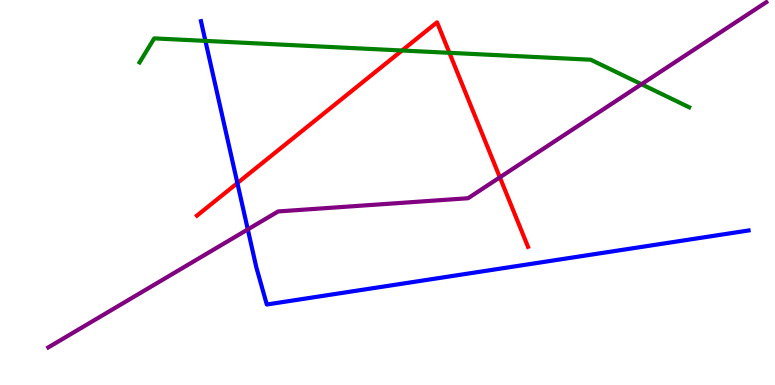[{'lines': ['blue', 'red'], 'intersections': [{'x': 3.06, 'y': 5.24}]}, {'lines': ['green', 'red'], 'intersections': [{'x': 5.19, 'y': 8.69}, {'x': 5.8, 'y': 8.63}]}, {'lines': ['purple', 'red'], 'intersections': [{'x': 6.45, 'y': 5.39}]}, {'lines': ['blue', 'green'], 'intersections': [{'x': 2.65, 'y': 8.94}]}, {'lines': ['blue', 'purple'], 'intersections': [{'x': 3.2, 'y': 4.04}]}, {'lines': ['green', 'purple'], 'intersections': [{'x': 8.28, 'y': 7.81}]}]